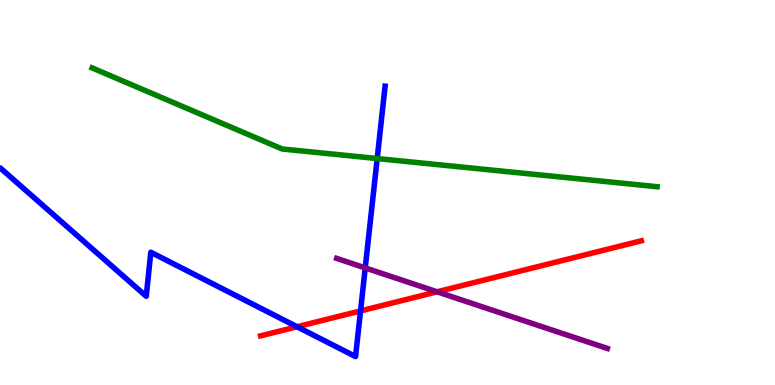[{'lines': ['blue', 'red'], 'intersections': [{'x': 3.83, 'y': 1.51}, {'x': 4.65, 'y': 1.92}]}, {'lines': ['green', 'red'], 'intersections': []}, {'lines': ['purple', 'red'], 'intersections': [{'x': 5.64, 'y': 2.42}]}, {'lines': ['blue', 'green'], 'intersections': [{'x': 4.87, 'y': 5.88}]}, {'lines': ['blue', 'purple'], 'intersections': [{'x': 4.71, 'y': 3.04}]}, {'lines': ['green', 'purple'], 'intersections': []}]